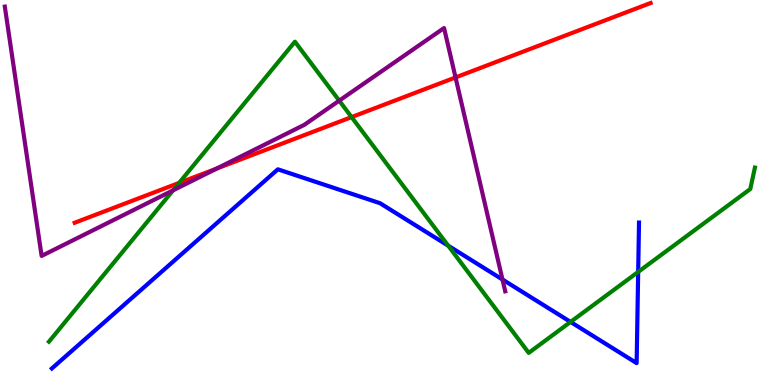[{'lines': ['blue', 'red'], 'intersections': []}, {'lines': ['green', 'red'], 'intersections': [{'x': 2.31, 'y': 5.25}, {'x': 4.54, 'y': 6.96}]}, {'lines': ['purple', 'red'], 'intersections': [{'x': 2.8, 'y': 5.62}, {'x': 5.88, 'y': 7.99}]}, {'lines': ['blue', 'green'], 'intersections': [{'x': 5.78, 'y': 3.62}, {'x': 7.36, 'y': 1.64}, {'x': 8.23, 'y': 2.94}]}, {'lines': ['blue', 'purple'], 'intersections': [{'x': 6.48, 'y': 2.74}]}, {'lines': ['green', 'purple'], 'intersections': [{'x': 2.23, 'y': 5.06}, {'x': 4.38, 'y': 7.39}]}]